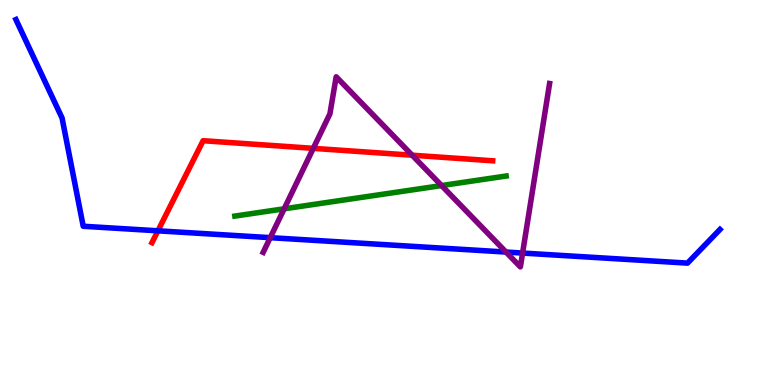[{'lines': ['blue', 'red'], 'intersections': [{'x': 2.04, 'y': 4.0}]}, {'lines': ['green', 'red'], 'intersections': []}, {'lines': ['purple', 'red'], 'intersections': [{'x': 4.04, 'y': 6.15}, {'x': 5.32, 'y': 5.97}]}, {'lines': ['blue', 'green'], 'intersections': []}, {'lines': ['blue', 'purple'], 'intersections': [{'x': 3.49, 'y': 3.83}, {'x': 6.53, 'y': 3.45}, {'x': 6.74, 'y': 3.43}]}, {'lines': ['green', 'purple'], 'intersections': [{'x': 3.67, 'y': 4.58}, {'x': 5.7, 'y': 5.18}]}]